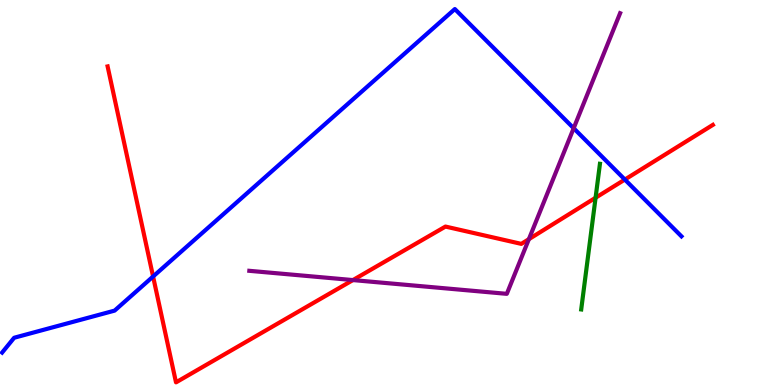[{'lines': ['blue', 'red'], 'intersections': [{'x': 1.98, 'y': 2.82}, {'x': 8.06, 'y': 5.34}]}, {'lines': ['green', 'red'], 'intersections': [{'x': 7.68, 'y': 4.86}]}, {'lines': ['purple', 'red'], 'intersections': [{'x': 4.55, 'y': 2.73}, {'x': 6.82, 'y': 3.79}]}, {'lines': ['blue', 'green'], 'intersections': []}, {'lines': ['blue', 'purple'], 'intersections': [{'x': 7.4, 'y': 6.67}]}, {'lines': ['green', 'purple'], 'intersections': []}]